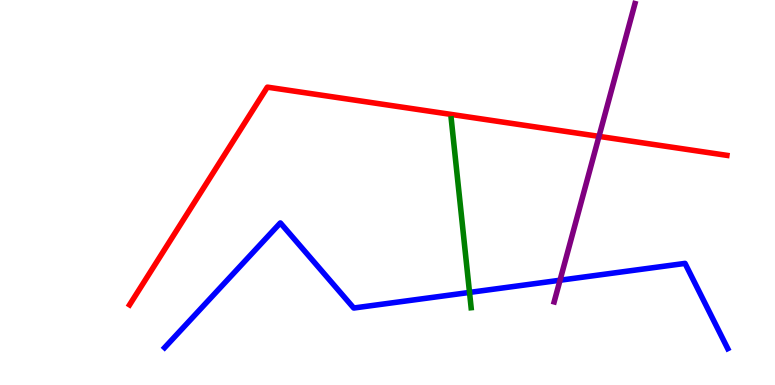[{'lines': ['blue', 'red'], 'intersections': []}, {'lines': ['green', 'red'], 'intersections': []}, {'lines': ['purple', 'red'], 'intersections': [{'x': 7.73, 'y': 6.46}]}, {'lines': ['blue', 'green'], 'intersections': [{'x': 6.06, 'y': 2.4}]}, {'lines': ['blue', 'purple'], 'intersections': [{'x': 7.23, 'y': 2.72}]}, {'lines': ['green', 'purple'], 'intersections': []}]